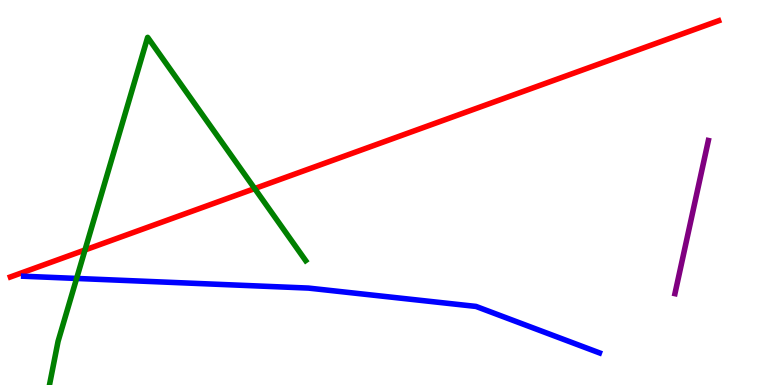[{'lines': ['blue', 'red'], 'intersections': []}, {'lines': ['green', 'red'], 'intersections': [{'x': 1.1, 'y': 3.51}, {'x': 3.29, 'y': 5.1}]}, {'lines': ['purple', 'red'], 'intersections': []}, {'lines': ['blue', 'green'], 'intersections': [{'x': 0.989, 'y': 2.77}]}, {'lines': ['blue', 'purple'], 'intersections': []}, {'lines': ['green', 'purple'], 'intersections': []}]